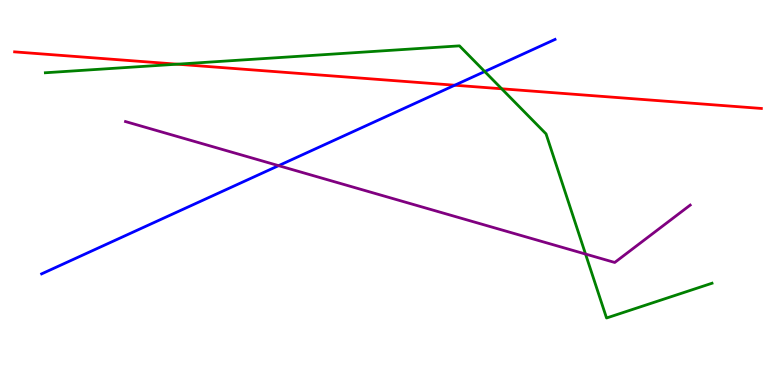[{'lines': ['blue', 'red'], 'intersections': [{'x': 5.87, 'y': 7.79}]}, {'lines': ['green', 'red'], 'intersections': [{'x': 2.29, 'y': 8.33}, {'x': 6.47, 'y': 7.69}]}, {'lines': ['purple', 'red'], 'intersections': []}, {'lines': ['blue', 'green'], 'intersections': [{'x': 6.25, 'y': 8.14}]}, {'lines': ['blue', 'purple'], 'intersections': [{'x': 3.59, 'y': 5.7}]}, {'lines': ['green', 'purple'], 'intersections': [{'x': 7.56, 'y': 3.4}]}]